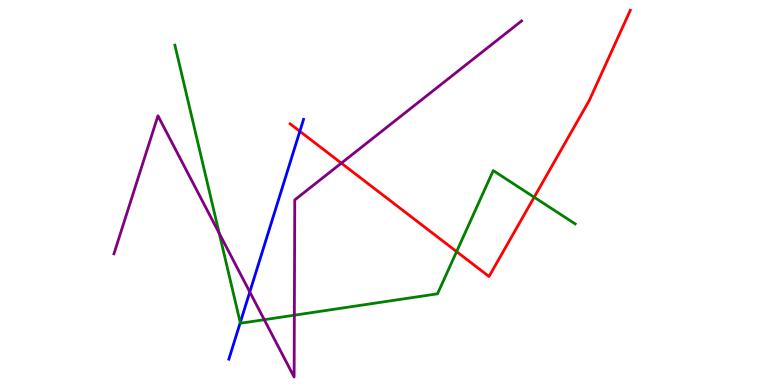[{'lines': ['blue', 'red'], 'intersections': [{'x': 3.87, 'y': 6.59}]}, {'lines': ['green', 'red'], 'intersections': [{'x': 5.89, 'y': 3.46}, {'x': 6.89, 'y': 4.88}]}, {'lines': ['purple', 'red'], 'intersections': [{'x': 4.4, 'y': 5.76}]}, {'lines': ['blue', 'green'], 'intersections': [{'x': 3.1, 'y': 1.62}]}, {'lines': ['blue', 'purple'], 'intersections': [{'x': 3.22, 'y': 2.42}]}, {'lines': ['green', 'purple'], 'intersections': [{'x': 2.83, 'y': 3.94}, {'x': 3.41, 'y': 1.7}, {'x': 3.8, 'y': 1.81}]}]